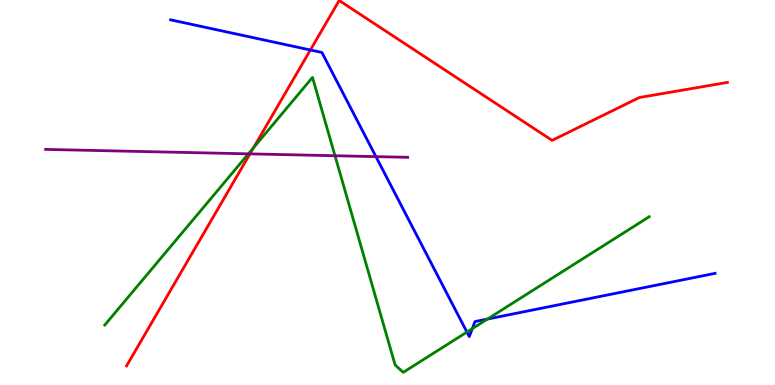[{'lines': ['blue', 'red'], 'intersections': [{'x': 4.01, 'y': 8.7}]}, {'lines': ['green', 'red'], 'intersections': [{'x': 3.27, 'y': 6.16}]}, {'lines': ['purple', 'red'], 'intersections': [{'x': 3.23, 'y': 6.0}]}, {'lines': ['blue', 'green'], 'intersections': [{'x': 6.02, 'y': 1.38}, {'x': 6.09, 'y': 1.46}, {'x': 6.29, 'y': 1.71}]}, {'lines': ['blue', 'purple'], 'intersections': [{'x': 4.85, 'y': 5.93}]}, {'lines': ['green', 'purple'], 'intersections': [{'x': 3.2, 'y': 6.0}, {'x': 4.32, 'y': 5.95}]}]